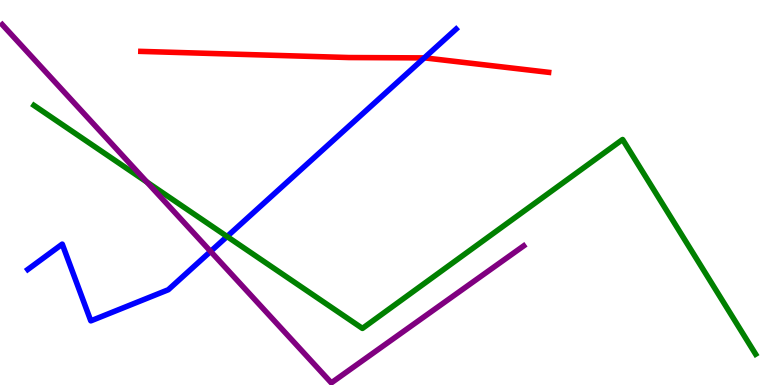[{'lines': ['blue', 'red'], 'intersections': [{'x': 5.47, 'y': 8.5}]}, {'lines': ['green', 'red'], 'intersections': []}, {'lines': ['purple', 'red'], 'intersections': []}, {'lines': ['blue', 'green'], 'intersections': [{'x': 2.93, 'y': 3.86}]}, {'lines': ['blue', 'purple'], 'intersections': [{'x': 2.72, 'y': 3.47}]}, {'lines': ['green', 'purple'], 'intersections': [{'x': 1.9, 'y': 5.27}]}]